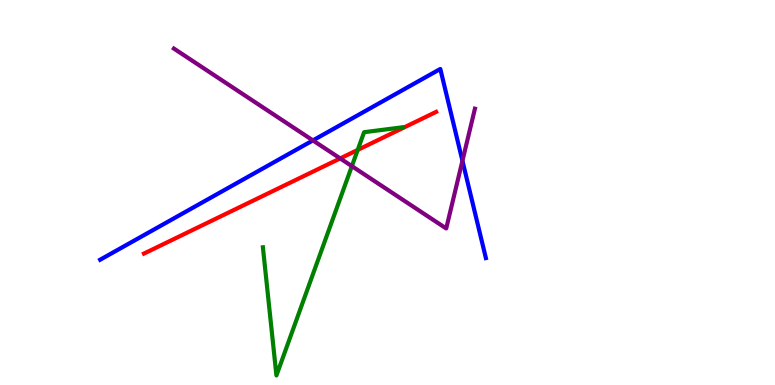[{'lines': ['blue', 'red'], 'intersections': []}, {'lines': ['green', 'red'], 'intersections': [{'x': 4.62, 'y': 6.11}]}, {'lines': ['purple', 'red'], 'intersections': [{'x': 4.39, 'y': 5.89}]}, {'lines': ['blue', 'green'], 'intersections': []}, {'lines': ['blue', 'purple'], 'intersections': [{'x': 4.04, 'y': 6.35}, {'x': 5.97, 'y': 5.82}]}, {'lines': ['green', 'purple'], 'intersections': [{'x': 4.54, 'y': 5.68}]}]